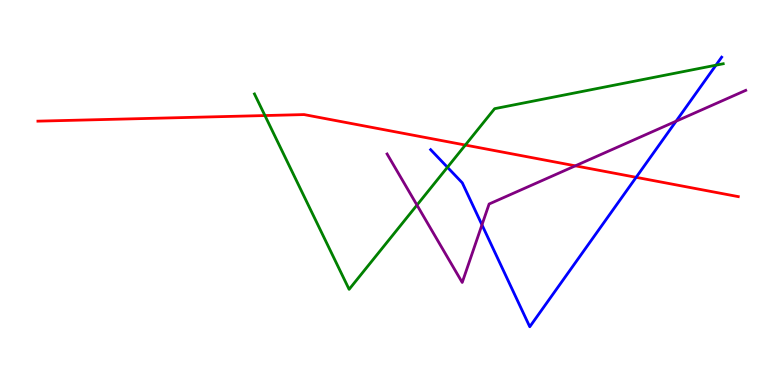[{'lines': ['blue', 'red'], 'intersections': [{'x': 8.21, 'y': 5.39}]}, {'lines': ['green', 'red'], 'intersections': [{'x': 3.42, 'y': 7.0}, {'x': 6.0, 'y': 6.23}]}, {'lines': ['purple', 'red'], 'intersections': [{'x': 7.42, 'y': 5.69}]}, {'lines': ['blue', 'green'], 'intersections': [{'x': 5.77, 'y': 5.66}, {'x': 9.24, 'y': 8.31}]}, {'lines': ['blue', 'purple'], 'intersections': [{'x': 6.22, 'y': 4.16}, {'x': 8.72, 'y': 6.85}]}, {'lines': ['green', 'purple'], 'intersections': [{'x': 5.38, 'y': 4.67}]}]